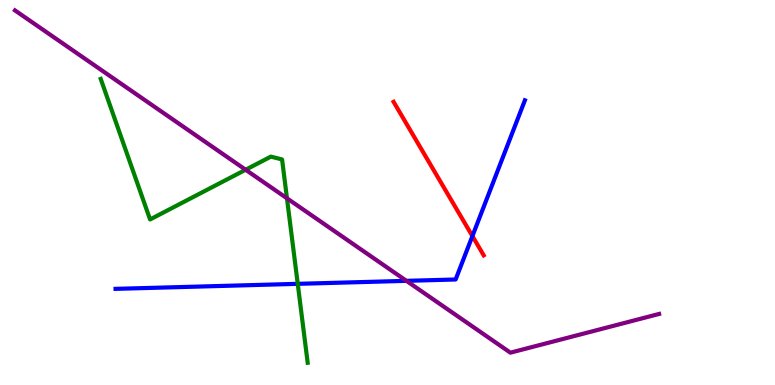[{'lines': ['blue', 'red'], 'intersections': [{'x': 6.1, 'y': 3.87}]}, {'lines': ['green', 'red'], 'intersections': []}, {'lines': ['purple', 'red'], 'intersections': []}, {'lines': ['blue', 'green'], 'intersections': [{'x': 3.84, 'y': 2.63}]}, {'lines': ['blue', 'purple'], 'intersections': [{'x': 5.24, 'y': 2.71}]}, {'lines': ['green', 'purple'], 'intersections': [{'x': 3.17, 'y': 5.59}, {'x': 3.7, 'y': 4.85}]}]